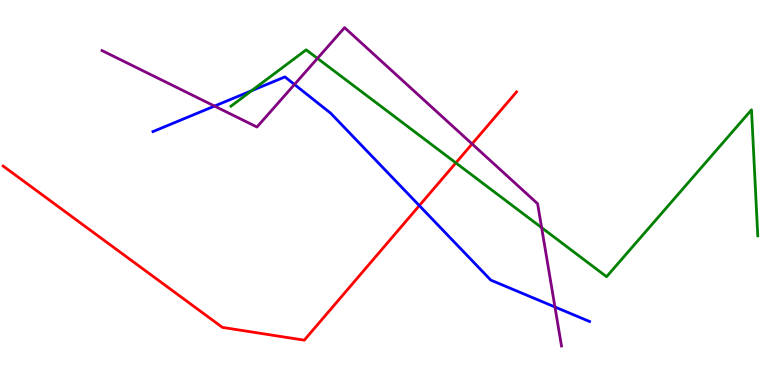[{'lines': ['blue', 'red'], 'intersections': [{'x': 5.41, 'y': 4.66}]}, {'lines': ['green', 'red'], 'intersections': [{'x': 5.88, 'y': 5.77}]}, {'lines': ['purple', 'red'], 'intersections': [{'x': 6.09, 'y': 6.26}]}, {'lines': ['blue', 'green'], 'intersections': [{'x': 3.25, 'y': 7.64}]}, {'lines': ['blue', 'purple'], 'intersections': [{'x': 2.77, 'y': 7.24}, {'x': 3.8, 'y': 7.81}, {'x': 7.16, 'y': 2.03}]}, {'lines': ['green', 'purple'], 'intersections': [{'x': 4.1, 'y': 8.48}, {'x': 6.99, 'y': 4.09}]}]